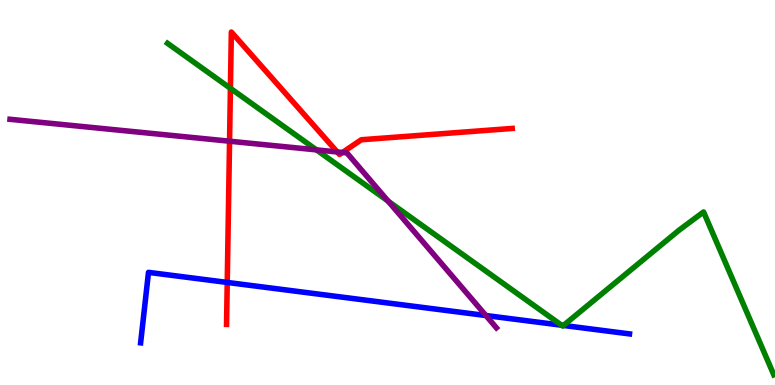[{'lines': ['blue', 'red'], 'intersections': [{'x': 2.93, 'y': 2.66}]}, {'lines': ['green', 'red'], 'intersections': [{'x': 2.97, 'y': 7.71}]}, {'lines': ['purple', 'red'], 'intersections': [{'x': 2.96, 'y': 6.33}, {'x': 4.35, 'y': 6.05}, {'x': 4.42, 'y': 6.04}]}, {'lines': ['blue', 'green'], 'intersections': [{'x': 7.25, 'y': 1.55}, {'x': 7.27, 'y': 1.55}]}, {'lines': ['blue', 'purple'], 'intersections': [{'x': 6.27, 'y': 1.8}]}, {'lines': ['green', 'purple'], 'intersections': [{'x': 4.08, 'y': 6.11}, {'x': 5.01, 'y': 4.78}]}]